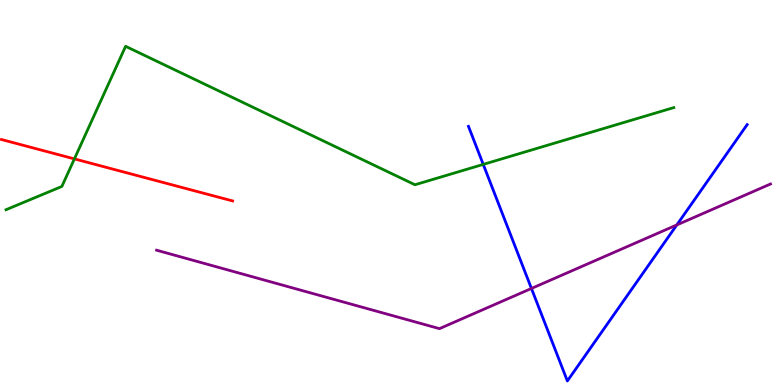[{'lines': ['blue', 'red'], 'intersections': []}, {'lines': ['green', 'red'], 'intersections': [{'x': 0.96, 'y': 5.87}]}, {'lines': ['purple', 'red'], 'intersections': []}, {'lines': ['blue', 'green'], 'intersections': [{'x': 6.24, 'y': 5.73}]}, {'lines': ['blue', 'purple'], 'intersections': [{'x': 6.86, 'y': 2.51}, {'x': 8.73, 'y': 4.16}]}, {'lines': ['green', 'purple'], 'intersections': []}]